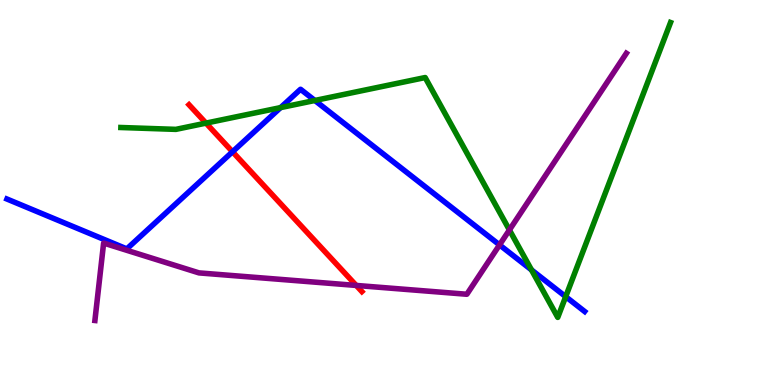[{'lines': ['blue', 'red'], 'intersections': [{'x': 3.0, 'y': 6.06}]}, {'lines': ['green', 'red'], 'intersections': [{'x': 2.66, 'y': 6.8}]}, {'lines': ['purple', 'red'], 'intersections': [{'x': 4.6, 'y': 2.59}]}, {'lines': ['blue', 'green'], 'intersections': [{'x': 3.62, 'y': 7.21}, {'x': 4.06, 'y': 7.39}, {'x': 6.86, 'y': 2.99}, {'x': 7.3, 'y': 2.29}]}, {'lines': ['blue', 'purple'], 'intersections': [{'x': 6.45, 'y': 3.64}]}, {'lines': ['green', 'purple'], 'intersections': [{'x': 6.57, 'y': 4.03}]}]